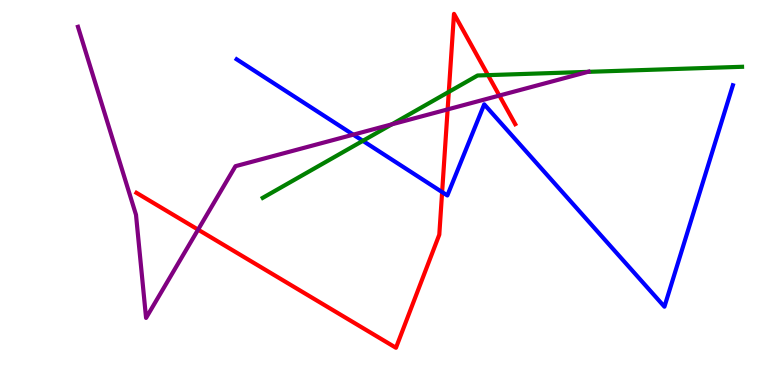[{'lines': ['blue', 'red'], 'intersections': [{'x': 5.7, 'y': 5.01}]}, {'lines': ['green', 'red'], 'intersections': [{'x': 5.79, 'y': 7.61}, {'x': 6.3, 'y': 8.05}]}, {'lines': ['purple', 'red'], 'intersections': [{'x': 2.56, 'y': 4.04}, {'x': 5.78, 'y': 7.16}, {'x': 6.44, 'y': 7.52}]}, {'lines': ['blue', 'green'], 'intersections': [{'x': 4.68, 'y': 6.34}]}, {'lines': ['blue', 'purple'], 'intersections': [{'x': 4.56, 'y': 6.5}]}, {'lines': ['green', 'purple'], 'intersections': [{'x': 5.06, 'y': 6.77}, {'x': 7.59, 'y': 8.13}]}]